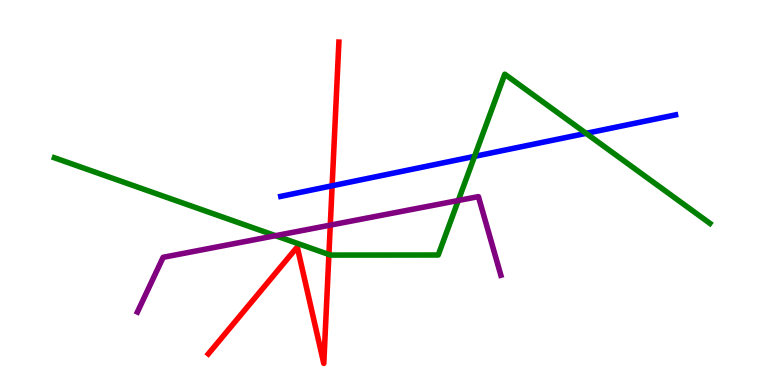[{'lines': ['blue', 'red'], 'intersections': [{'x': 4.29, 'y': 5.17}]}, {'lines': ['green', 'red'], 'intersections': [{'x': 4.24, 'y': 3.39}]}, {'lines': ['purple', 'red'], 'intersections': [{'x': 4.26, 'y': 4.15}]}, {'lines': ['blue', 'green'], 'intersections': [{'x': 6.12, 'y': 5.94}, {'x': 7.56, 'y': 6.54}]}, {'lines': ['blue', 'purple'], 'intersections': []}, {'lines': ['green', 'purple'], 'intersections': [{'x': 3.55, 'y': 3.88}, {'x': 5.91, 'y': 4.79}]}]